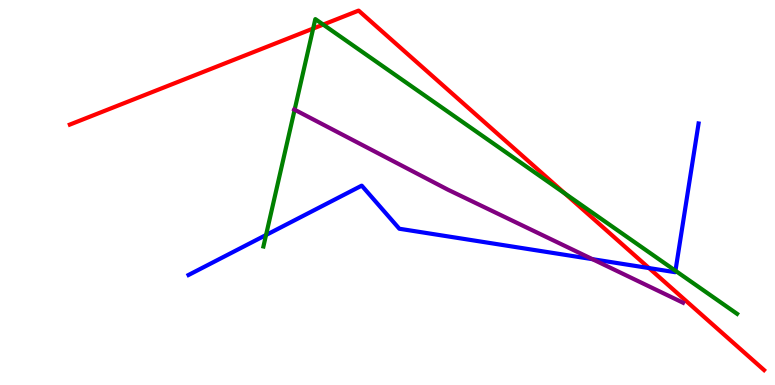[{'lines': ['blue', 'red'], 'intersections': [{'x': 8.37, 'y': 3.04}]}, {'lines': ['green', 'red'], 'intersections': [{'x': 4.04, 'y': 9.26}, {'x': 4.17, 'y': 9.36}, {'x': 7.29, 'y': 4.97}]}, {'lines': ['purple', 'red'], 'intersections': []}, {'lines': ['blue', 'green'], 'intersections': [{'x': 3.43, 'y': 3.9}, {'x': 8.72, 'y': 2.97}]}, {'lines': ['blue', 'purple'], 'intersections': [{'x': 7.64, 'y': 3.27}]}, {'lines': ['green', 'purple'], 'intersections': [{'x': 3.8, 'y': 7.15}]}]